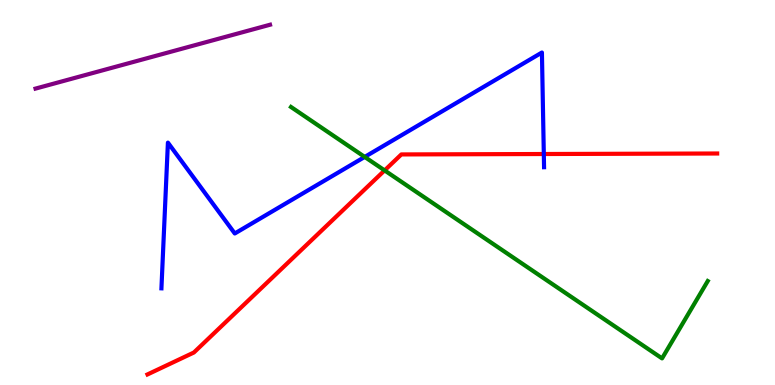[{'lines': ['blue', 'red'], 'intersections': [{'x': 7.02, 'y': 6.0}]}, {'lines': ['green', 'red'], 'intersections': [{'x': 4.96, 'y': 5.57}]}, {'lines': ['purple', 'red'], 'intersections': []}, {'lines': ['blue', 'green'], 'intersections': [{'x': 4.71, 'y': 5.92}]}, {'lines': ['blue', 'purple'], 'intersections': []}, {'lines': ['green', 'purple'], 'intersections': []}]